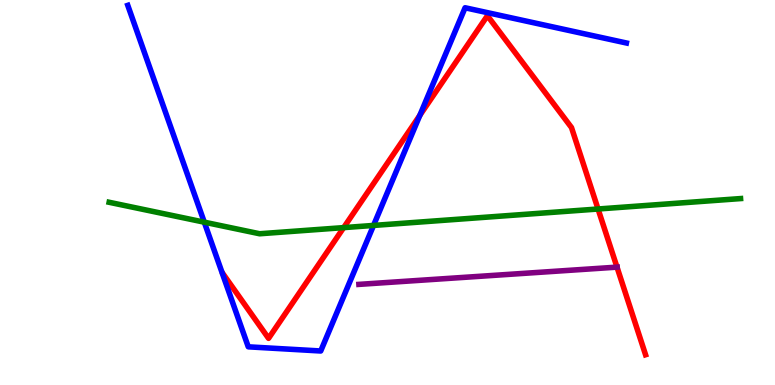[{'lines': ['blue', 'red'], 'intersections': [{'x': 5.42, 'y': 7.0}]}, {'lines': ['green', 'red'], 'intersections': [{'x': 4.43, 'y': 4.09}, {'x': 7.72, 'y': 4.57}]}, {'lines': ['purple', 'red'], 'intersections': [{'x': 7.96, 'y': 3.06}]}, {'lines': ['blue', 'green'], 'intersections': [{'x': 2.64, 'y': 4.23}, {'x': 4.82, 'y': 4.14}]}, {'lines': ['blue', 'purple'], 'intersections': []}, {'lines': ['green', 'purple'], 'intersections': []}]